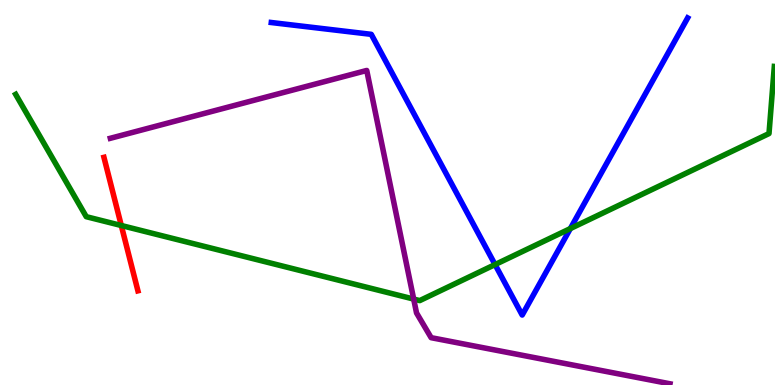[{'lines': ['blue', 'red'], 'intersections': []}, {'lines': ['green', 'red'], 'intersections': [{'x': 1.57, 'y': 4.14}]}, {'lines': ['purple', 'red'], 'intersections': []}, {'lines': ['blue', 'green'], 'intersections': [{'x': 6.39, 'y': 3.13}, {'x': 7.36, 'y': 4.06}]}, {'lines': ['blue', 'purple'], 'intersections': []}, {'lines': ['green', 'purple'], 'intersections': [{'x': 5.34, 'y': 2.23}]}]